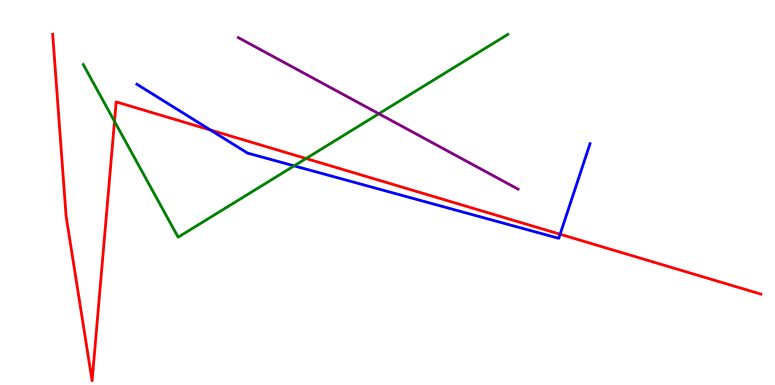[{'lines': ['blue', 'red'], 'intersections': [{'x': 2.72, 'y': 6.62}, {'x': 7.23, 'y': 3.92}]}, {'lines': ['green', 'red'], 'intersections': [{'x': 1.48, 'y': 6.85}, {'x': 3.95, 'y': 5.88}]}, {'lines': ['purple', 'red'], 'intersections': []}, {'lines': ['blue', 'green'], 'intersections': [{'x': 3.8, 'y': 5.69}]}, {'lines': ['blue', 'purple'], 'intersections': []}, {'lines': ['green', 'purple'], 'intersections': [{'x': 4.89, 'y': 7.05}]}]